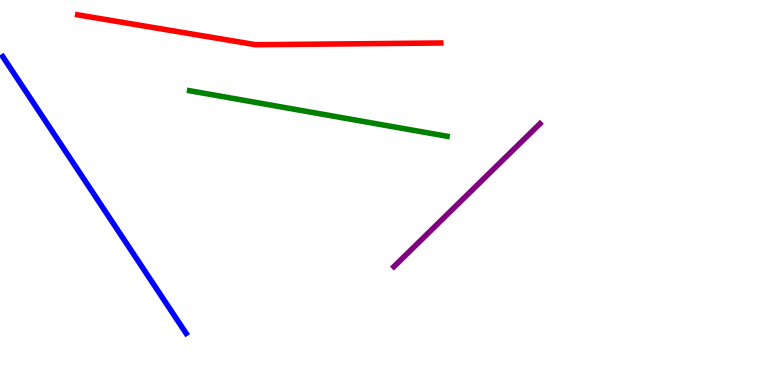[{'lines': ['blue', 'red'], 'intersections': []}, {'lines': ['green', 'red'], 'intersections': []}, {'lines': ['purple', 'red'], 'intersections': []}, {'lines': ['blue', 'green'], 'intersections': []}, {'lines': ['blue', 'purple'], 'intersections': []}, {'lines': ['green', 'purple'], 'intersections': []}]